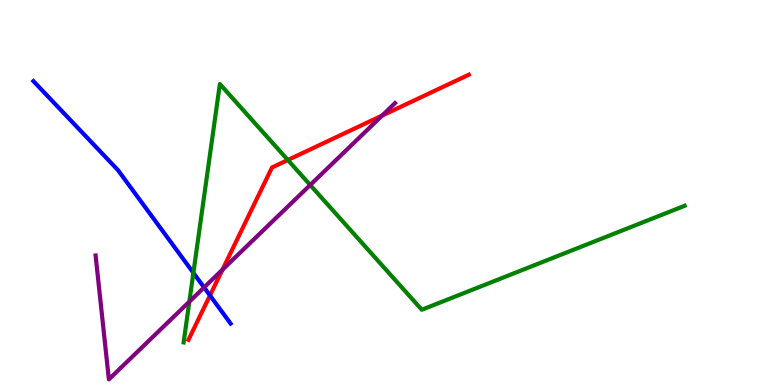[{'lines': ['blue', 'red'], 'intersections': [{'x': 2.71, 'y': 2.33}]}, {'lines': ['green', 'red'], 'intersections': [{'x': 3.71, 'y': 5.84}]}, {'lines': ['purple', 'red'], 'intersections': [{'x': 2.87, 'y': 2.99}, {'x': 4.93, 'y': 7.0}]}, {'lines': ['blue', 'green'], 'intersections': [{'x': 2.5, 'y': 2.91}]}, {'lines': ['blue', 'purple'], 'intersections': [{'x': 2.63, 'y': 2.53}]}, {'lines': ['green', 'purple'], 'intersections': [{'x': 2.44, 'y': 2.16}, {'x': 4.0, 'y': 5.19}]}]